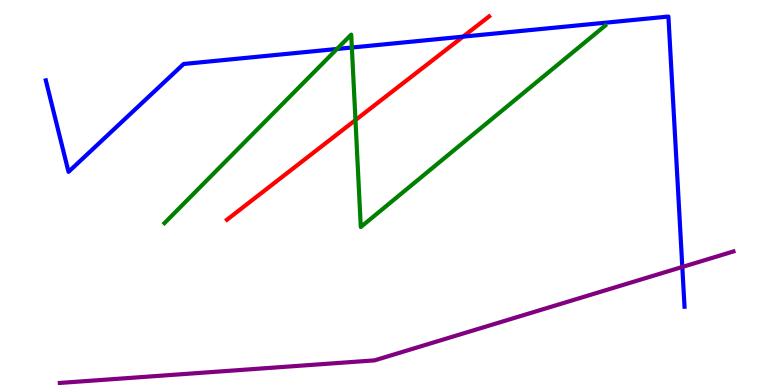[{'lines': ['blue', 'red'], 'intersections': [{'x': 5.97, 'y': 9.05}]}, {'lines': ['green', 'red'], 'intersections': [{'x': 4.59, 'y': 6.88}]}, {'lines': ['purple', 'red'], 'intersections': []}, {'lines': ['blue', 'green'], 'intersections': [{'x': 4.35, 'y': 8.73}, {'x': 4.54, 'y': 8.77}]}, {'lines': ['blue', 'purple'], 'intersections': [{'x': 8.8, 'y': 3.07}]}, {'lines': ['green', 'purple'], 'intersections': []}]